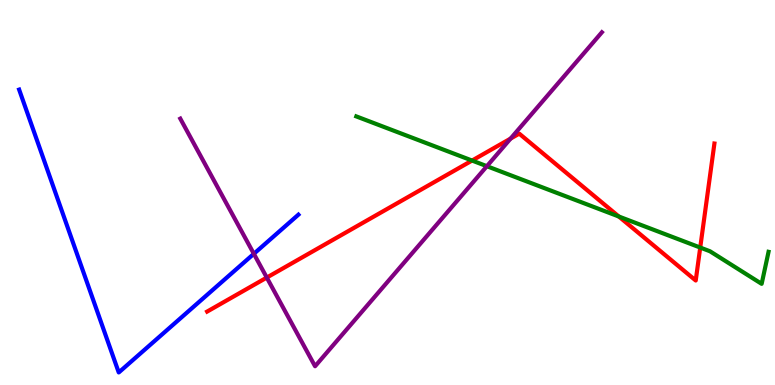[{'lines': ['blue', 'red'], 'intersections': []}, {'lines': ['green', 'red'], 'intersections': [{'x': 6.09, 'y': 5.83}, {'x': 7.98, 'y': 4.38}, {'x': 9.04, 'y': 3.57}]}, {'lines': ['purple', 'red'], 'intersections': [{'x': 3.44, 'y': 2.79}, {'x': 6.59, 'y': 6.4}]}, {'lines': ['blue', 'green'], 'intersections': []}, {'lines': ['blue', 'purple'], 'intersections': [{'x': 3.28, 'y': 3.41}]}, {'lines': ['green', 'purple'], 'intersections': [{'x': 6.28, 'y': 5.68}]}]